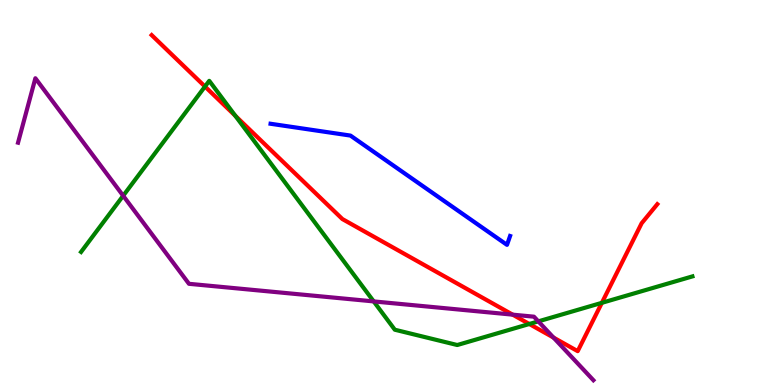[{'lines': ['blue', 'red'], 'intersections': []}, {'lines': ['green', 'red'], 'intersections': [{'x': 2.64, 'y': 7.75}, {'x': 3.04, 'y': 6.99}, {'x': 6.83, 'y': 1.58}, {'x': 7.77, 'y': 2.13}]}, {'lines': ['purple', 'red'], 'intersections': [{'x': 6.62, 'y': 1.83}, {'x': 7.14, 'y': 1.23}]}, {'lines': ['blue', 'green'], 'intersections': []}, {'lines': ['blue', 'purple'], 'intersections': []}, {'lines': ['green', 'purple'], 'intersections': [{'x': 1.59, 'y': 4.92}, {'x': 4.82, 'y': 2.17}, {'x': 6.95, 'y': 1.65}]}]